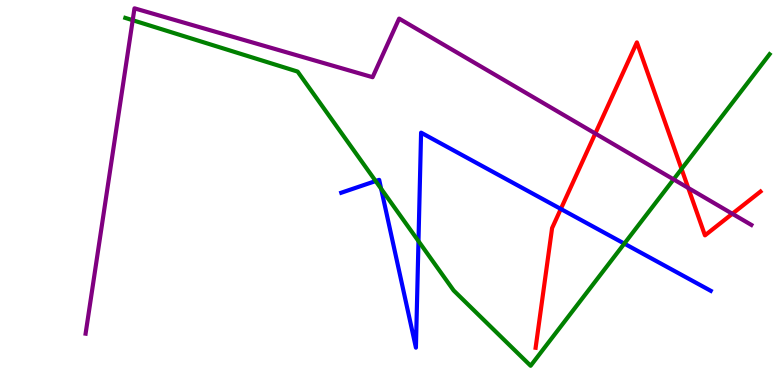[{'lines': ['blue', 'red'], 'intersections': [{'x': 7.24, 'y': 4.57}]}, {'lines': ['green', 'red'], 'intersections': [{'x': 8.79, 'y': 5.61}]}, {'lines': ['purple', 'red'], 'intersections': [{'x': 7.68, 'y': 6.53}, {'x': 8.88, 'y': 5.12}, {'x': 9.45, 'y': 4.45}]}, {'lines': ['blue', 'green'], 'intersections': [{'x': 4.85, 'y': 5.3}, {'x': 4.92, 'y': 5.1}, {'x': 5.4, 'y': 3.74}, {'x': 8.06, 'y': 3.67}]}, {'lines': ['blue', 'purple'], 'intersections': []}, {'lines': ['green', 'purple'], 'intersections': [{'x': 1.71, 'y': 9.48}, {'x': 8.69, 'y': 5.34}]}]